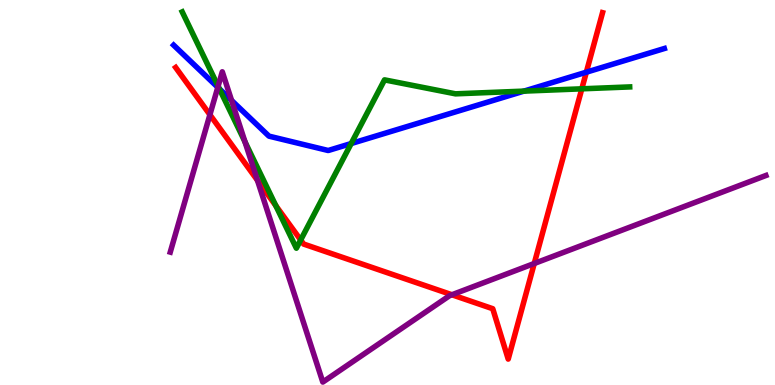[{'lines': ['blue', 'red'], 'intersections': [{'x': 7.57, 'y': 8.12}]}, {'lines': ['green', 'red'], 'intersections': [{'x': 3.56, 'y': 4.66}, {'x': 3.88, 'y': 3.77}, {'x': 7.51, 'y': 7.69}]}, {'lines': ['purple', 'red'], 'intersections': [{'x': 2.71, 'y': 7.02}, {'x': 3.32, 'y': 5.32}, {'x': 5.83, 'y': 2.34}, {'x': 6.89, 'y': 3.16}]}, {'lines': ['blue', 'green'], 'intersections': [{'x': 2.83, 'y': 7.69}, {'x': 4.53, 'y': 6.27}, {'x': 6.76, 'y': 7.63}]}, {'lines': ['blue', 'purple'], 'intersections': [{'x': 2.81, 'y': 7.73}, {'x': 2.99, 'y': 7.39}]}, {'lines': ['green', 'purple'], 'intersections': [{'x': 2.81, 'y': 7.76}, {'x': 3.16, 'y': 6.32}]}]